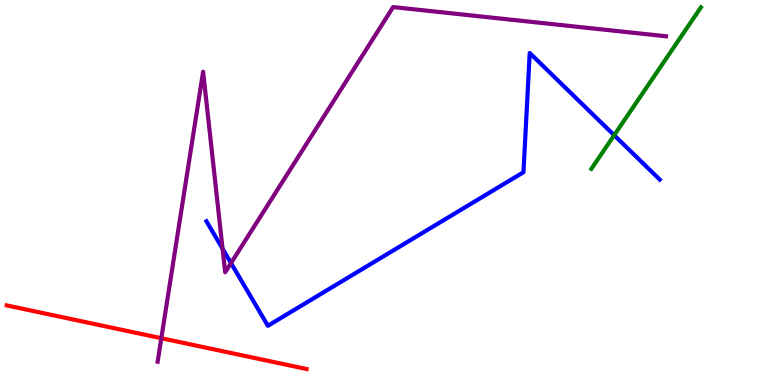[{'lines': ['blue', 'red'], 'intersections': []}, {'lines': ['green', 'red'], 'intersections': []}, {'lines': ['purple', 'red'], 'intersections': [{'x': 2.08, 'y': 1.22}]}, {'lines': ['blue', 'green'], 'intersections': [{'x': 7.92, 'y': 6.49}]}, {'lines': ['blue', 'purple'], 'intersections': [{'x': 2.87, 'y': 3.54}, {'x': 2.98, 'y': 3.17}]}, {'lines': ['green', 'purple'], 'intersections': []}]